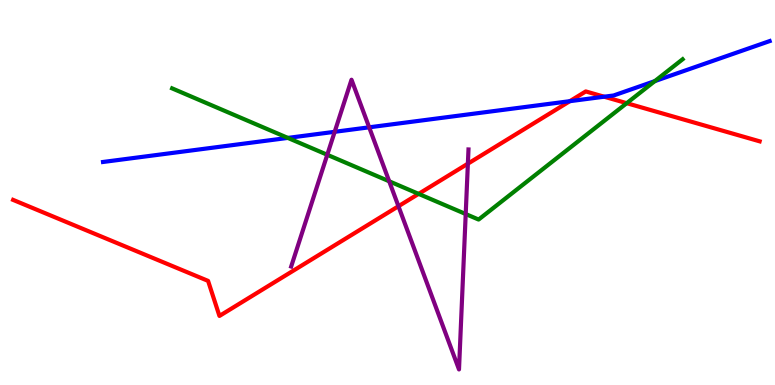[{'lines': ['blue', 'red'], 'intersections': [{'x': 7.35, 'y': 7.37}, {'x': 7.8, 'y': 7.49}]}, {'lines': ['green', 'red'], 'intersections': [{'x': 5.4, 'y': 4.96}, {'x': 8.09, 'y': 7.32}]}, {'lines': ['purple', 'red'], 'intersections': [{'x': 5.14, 'y': 4.64}, {'x': 6.04, 'y': 5.75}]}, {'lines': ['blue', 'green'], 'intersections': [{'x': 3.71, 'y': 6.42}, {'x': 8.45, 'y': 7.89}]}, {'lines': ['blue', 'purple'], 'intersections': [{'x': 4.32, 'y': 6.58}, {'x': 4.76, 'y': 6.69}]}, {'lines': ['green', 'purple'], 'intersections': [{'x': 4.22, 'y': 5.98}, {'x': 5.02, 'y': 5.29}, {'x': 6.01, 'y': 4.44}]}]